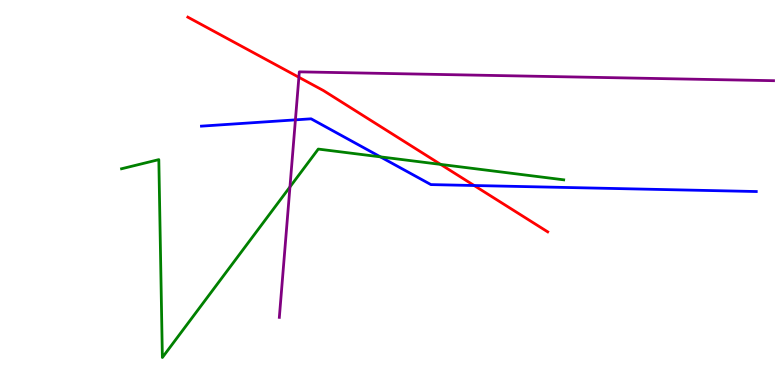[{'lines': ['blue', 'red'], 'intersections': [{'x': 6.12, 'y': 5.18}]}, {'lines': ['green', 'red'], 'intersections': [{'x': 5.69, 'y': 5.73}]}, {'lines': ['purple', 'red'], 'intersections': [{'x': 3.86, 'y': 7.99}]}, {'lines': ['blue', 'green'], 'intersections': [{'x': 4.91, 'y': 5.93}]}, {'lines': ['blue', 'purple'], 'intersections': [{'x': 3.81, 'y': 6.89}]}, {'lines': ['green', 'purple'], 'intersections': [{'x': 3.74, 'y': 5.14}]}]